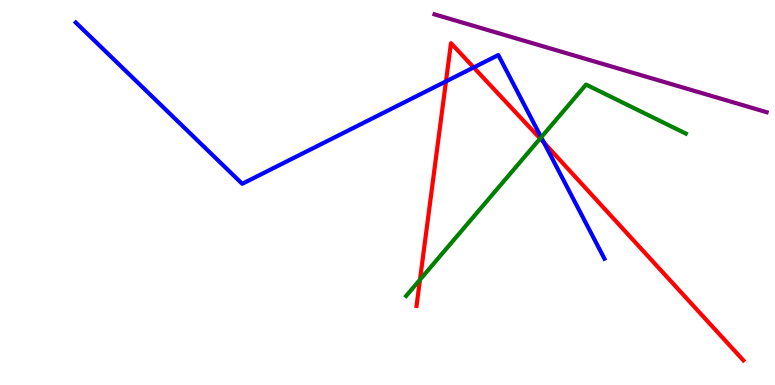[{'lines': ['blue', 'red'], 'intersections': [{'x': 5.75, 'y': 7.89}, {'x': 6.11, 'y': 8.25}, {'x': 7.02, 'y': 6.29}]}, {'lines': ['green', 'red'], 'intersections': [{'x': 5.42, 'y': 2.74}, {'x': 6.97, 'y': 6.4}]}, {'lines': ['purple', 'red'], 'intersections': []}, {'lines': ['blue', 'green'], 'intersections': [{'x': 6.98, 'y': 6.43}]}, {'lines': ['blue', 'purple'], 'intersections': []}, {'lines': ['green', 'purple'], 'intersections': []}]